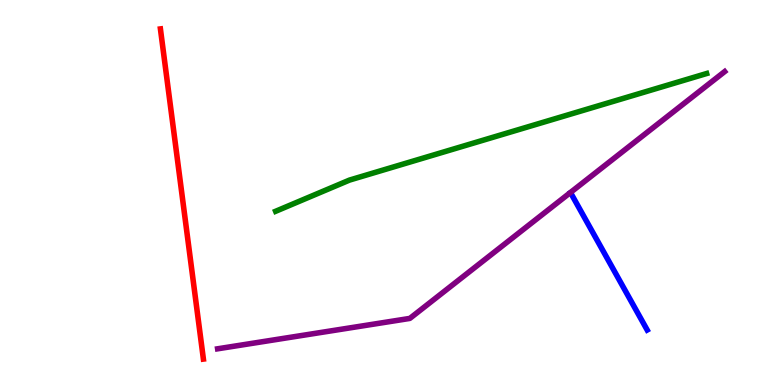[{'lines': ['blue', 'red'], 'intersections': []}, {'lines': ['green', 'red'], 'intersections': []}, {'lines': ['purple', 'red'], 'intersections': []}, {'lines': ['blue', 'green'], 'intersections': []}, {'lines': ['blue', 'purple'], 'intersections': []}, {'lines': ['green', 'purple'], 'intersections': []}]